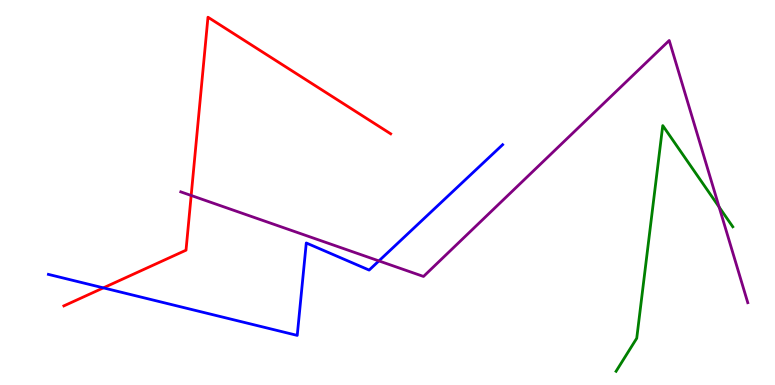[{'lines': ['blue', 'red'], 'intersections': [{'x': 1.33, 'y': 2.52}]}, {'lines': ['green', 'red'], 'intersections': []}, {'lines': ['purple', 'red'], 'intersections': [{'x': 2.47, 'y': 4.92}]}, {'lines': ['blue', 'green'], 'intersections': []}, {'lines': ['blue', 'purple'], 'intersections': [{'x': 4.89, 'y': 3.22}]}, {'lines': ['green', 'purple'], 'intersections': [{'x': 9.28, 'y': 4.62}]}]